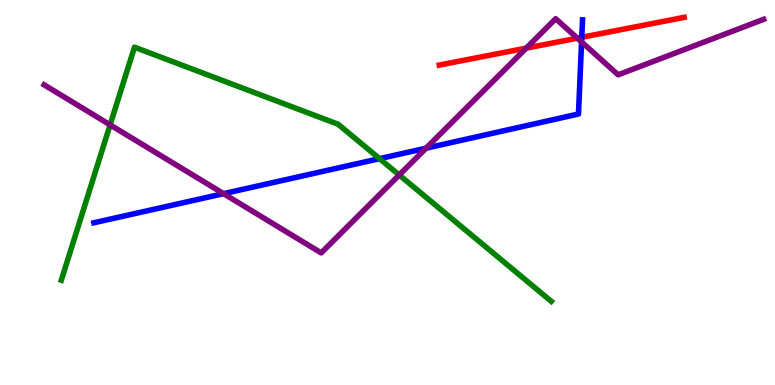[{'lines': ['blue', 'red'], 'intersections': [{'x': 7.51, 'y': 9.03}]}, {'lines': ['green', 'red'], 'intersections': []}, {'lines': ['purple', 'red'], 'intersections': [{'x': 6.79, 'y': 8.75}, {'x': 7.45, 'y': 9.01}]}, {'lines': ['blue', 'green'], 'intersections': [{'x': 4.9, 'y': 5.88}]}, {'lines': ['blue', 'purple'], 'intersections': [{'x': 2.88, 'y': 4.97}, {'x': 5.5, 'y': 6.15}, {'x': 7.5, 'y': 8.91}]}, {'lines': ['green', 'purple'], 'intersections': [{'x': 1.42, 'y': 6.76}, {'x': 5.15, 'y': 5.45}]}]